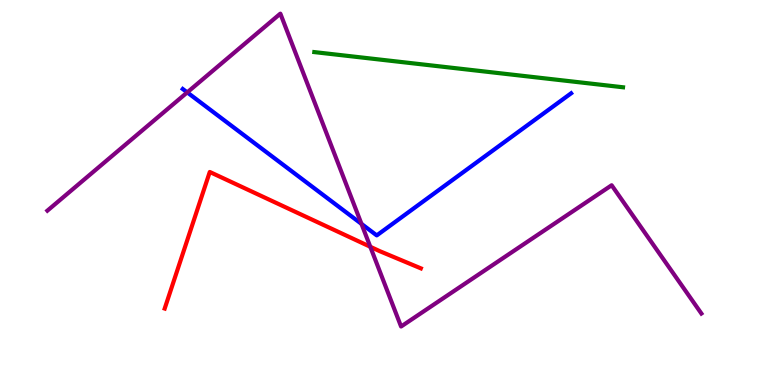[{'lines': ['blue', 'red'], 'intersections': []}, {'lines': ['green', 'red'], 'intersections': []}, {'lines': ['purple', 'red'], 'intersections': [{'x': 4.78, 'y': 3.59}]}, {'lines': ['blue', 'green'], 'intersections': []}, {'lines': ['blue', 'purple'], 'intersections': [{'x': 2.42, 'y': 7.6}, {'x': 4.66, 'y': 4.19}]}, {'lines': ['green', 'purple'], 'intersections': []}]